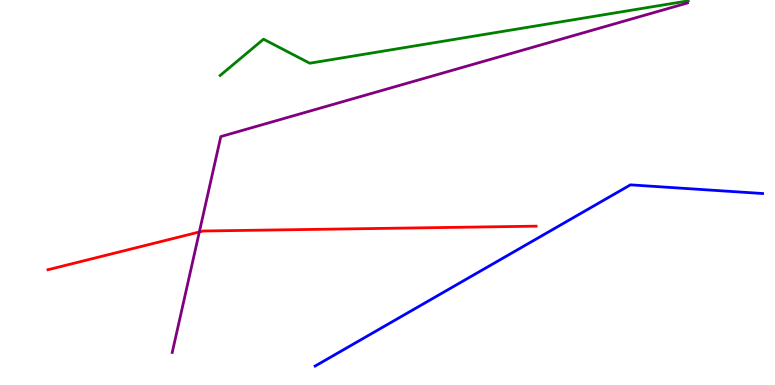[{'lines': ['blue', 'red'], 'intersections': []}, {'lines': ['green', 'red'], 'intersections': []}, {'lines': ['purple', 'red'], 'intersections': [{'x': 2.57, 'y': 3.97}]}, {'lines': ['blue', 'green'], 'intersections': []}, {'lines': ['blue', 'purple'], 'intersections': []}, {'lines': ['green', 'purple'], 'intersections': []}]